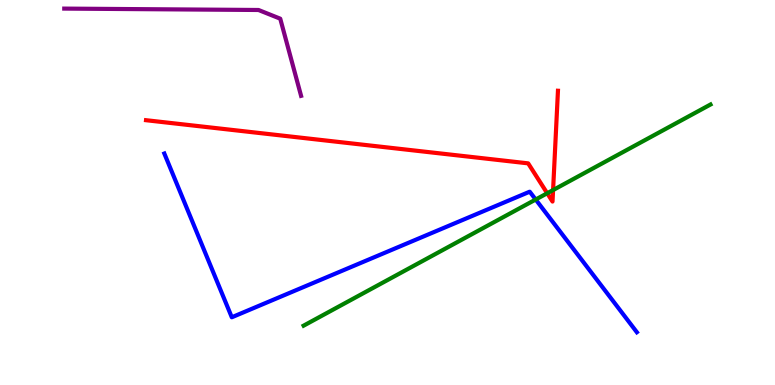[{'lines': ['blue', 'red'], 'intersections': []}, {'lines': ['green', 'red'], 'intersections': [{'x': 7.06, 'y': 4.98}, {'x': 7.14, 'y': 5.06}]}, {'lines': ['purple', 'red'], 'intersections': []}, {'lines': ['blue', 'green'], 'intersections': [{'x': 6.91, 'y': 4.82}]}, {'lines': ['blue', 'purple'], 'intersections': []}, {'lines': ['green', 'purple'], 'intersections': []}]